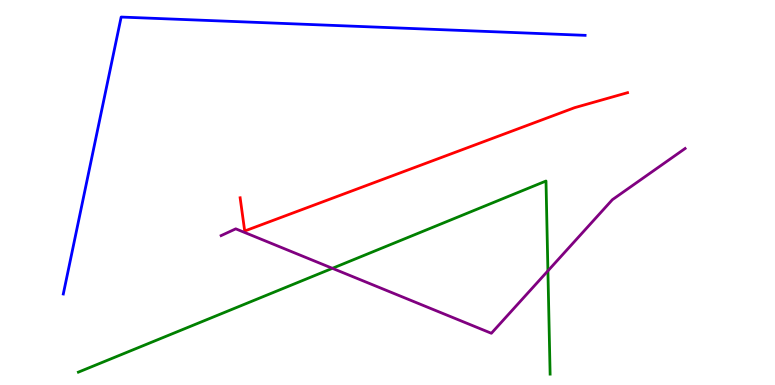[{'lines': ['blue', 'red'], 'intersections': []}, {'lines': ['green', 'red'], 'intersections': []}, {'lines': ['purple', 'red'], 'intersections': []}, {'lines': ['blue', 'green'], 'intersections': []}, {'lines': ['blue', 'purple'], 'intersections': []}, {'lines': ['green', 'purple'], 'intersections': [{'x': 4.29, 'y': 3.03}, {'x': 7.07, 'y': 2.96}]}]